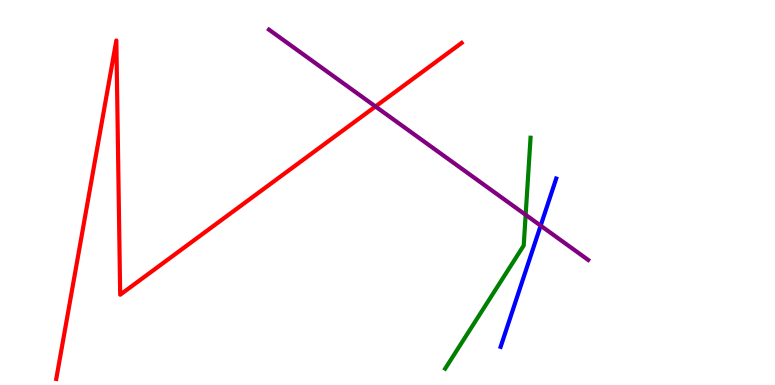[{'lines': ['blue', 'red'], 'intersections': []}, {'lines': ['green', 'red'], 'intersections': []}, {'lines': ['purple', 'red'], 'intersections': [{'x': 4.84, 'y': 7.23}]}, {'lines': ['blue', 'green'], 'intersections': []}, {'lines': ['blue', 'purple'], 'intersections': [{'x': 6.98, 'y': 4.14}]}, {'lines': ['green', 'purple'], 'intersections': [{'x': 6.78, 'y': 4.42}]}]